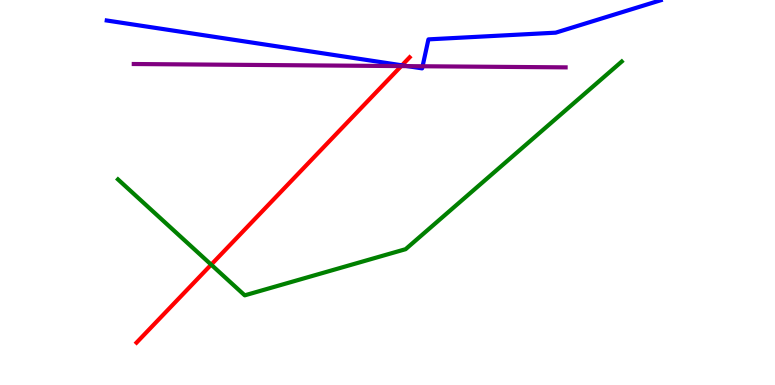[{'lines': ['blue', 'red'], 'intersections': [{'x': 5.19, 'y': 8.3}]}, {'lines': ['green', 'red'], 'intersections': [{'x': 2.72, 'y': 3.13}]}, {'lines': ['purple', 'red'], 'intersections': [{'x': 5.18, 'y': 8.28}]}, {'lines': ['blue', 'green'], 'intersections': []}, {'lines': ['blue', 'purple'], 'intersections': [{'x': 5.26, 'y': 8.28}, {'x': 5.45, 'y': 8.28}]}, {'lines': ['green', 'purple'], 'intersections': []}]